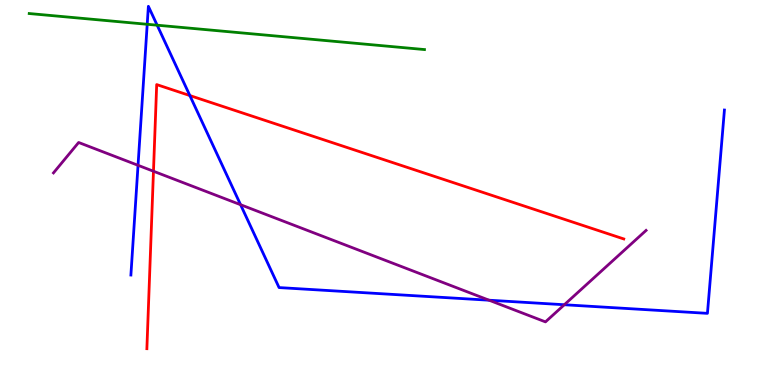[{'lines': ['blue', 'red'], 'intersections': [{'x': 2.45, 'y': 7.52}]}, {'lines': ['green', 'red'], 'intersections': []}, {'lines': ['purple', 'red'], 'intersections': [{'x': 1.98, 'y': 5.55}]}, {'lines': ['blue', 'green'], 'intersections': [{'x': 1.9, 'y': 9.37}, {'x': 2.03, 'y': 9.35}]}, {'lines': ['blue', 'purple'], 'intersections': [{'x': 1.78, 'y': 5.71}, {'x': 3.1, 'y': 4.68}, {'x': 6.31, 'y': 2.2}, {'x': 7.28, 'y': 2.08}]}, {'lines': ['green', 'purple'], 'intersections': []}]